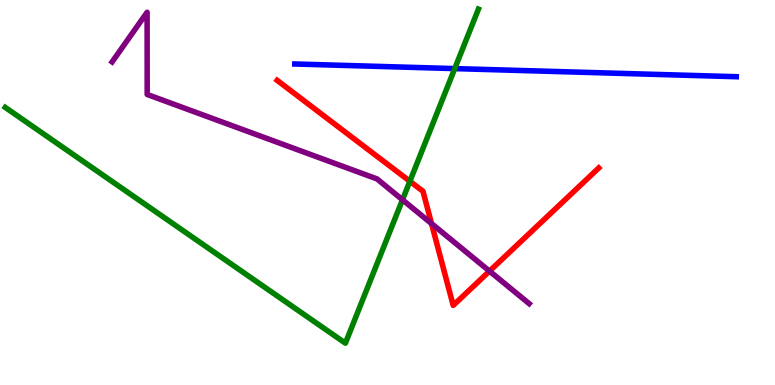[{'lines': ['blue', 'red'], 'intersections': []}, {'lines': ['green', 'red'], 'intersections': [{'x': 5.29, 'y': 5.29}]}, {'lines': ['purple', 'red'], 'intersections': [{'x': 5.57, 'y': 4.19}, {'x': 6.32, 'y': 2.96}]}, {'lines': ['blue', 'green'], 'intersections': [{'x': 5.87, 'y': 8.22}]}, {'lines': ['blue', 'purple'], 'intersections': []}, {'lines': ['green', 'purple'], 'intersections': [{'x': 5.19, 'y': 4.81}]}]